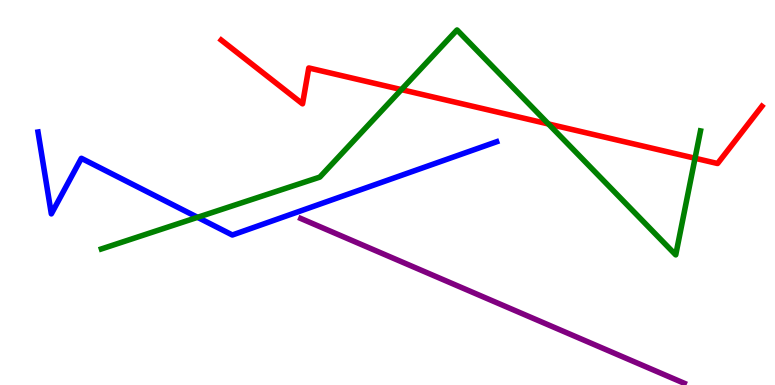[{'lines': ['blue', 'red'], 'intersections': []}, {'lines': ['green', 'red'], 'intersections': [{'x': 5.18, 'y': 7.67}, {'x': 7.08, 'y': 6.78}, {'x': 8.97, 'y': 5.89}]}, {'lines': ['purple', 'red'], 'intersections': []}, {'lines': ['blue', 'green'], 'intersections': [{'x': 2.55, 'y': 4.36}]}, {'lines': ['blue', 'purple'], 'intersections': []}, {'lines': ['green', 'purple'], 'intersections': []}]